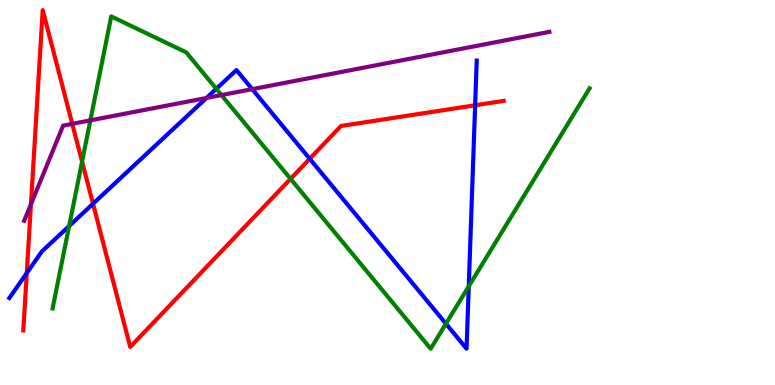[{'lines': ['blue', 'red'], 'intersections': [{'x': 0.345, 'y': 2.91}, {'x': 1.2, 'y': 4.71}, {'x': 4.0, 'y': 5.88}, {'x': 6.13, 'y': 7.27}]}, {'lines': ['green', 'red'], 'intersections': [{'x': 1.06, 'y': 5.8}, {'x': 3.75, 'y': 5.35}]}, {'lines': ['purple', 'red'], 'intersections': [{'x': 0.399, 'y': 4.69}, {'x': 0.932, 'y': 6.78}]}, {'lines': ['blue', 'green'], 'intersections': [{'x': 0.892, 'y': 4.13}, {'x': 2.79, 'y': 7.69}, {'x': 5.75, 'y': 1.59}, {'x': 6.05, 'y': 2.56}]}, {'lines': ['blue', 'purple'], 'intersections': [{'x': 2.66, 'y': 7.46}, {'x': 3.25, 'y': 7.68}]}, {'lines': ['green', 'purple'], 'intersections': [{'x': 1.17, 'y': 6.87}, {'x': 2.86, 'y': 7.53}]}]